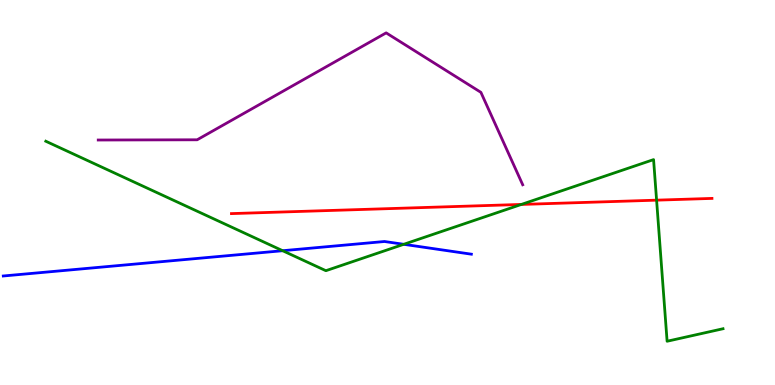[{'lines': ['blue', 'red'], 'intersections': []}, {'lines': ['green', 'red'], 'intersections': [{'x': 6.73, 'y': 4.69}, {'x': 8.47, 'y': 4.8}]}, {'lines': ['purple', 'red'], 'intersections': []}, {'lines': ['blue', 'green'], 'intersections': [{'x': 3.65, 'y': 3.49}, {'x': 5.21, 'y': 3.65}]}, {'lines': ['blue', 'purple'], 'intersections': []}, {'lines': ['green', 'purple'], 'intersections': []}]